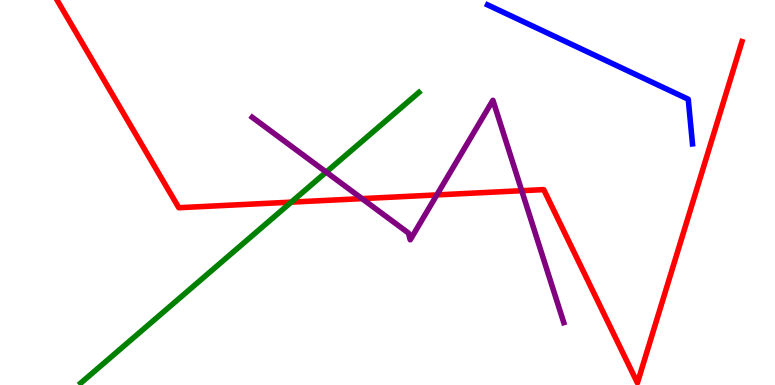[{'lines': ['blue', 'red'], 'intersections': []}, {'lines': ['green', 'red'], 'intersections': [{'x': 3.76, 'y': 4.75}]}, {'lines': ['purple', 'red'], 'intersections': [{'x': 4.67, 'y': 4.84}, {'x': 5.64, 'y': 4.94}, {'x': 6.73, 'y': 5.05}]}, {'lines': ['blue', 'green'], 'intersections': []}, {'lines': ['blue', 'purple'], 'intersections': []}, {'lines': ['green', 'purple'], 'intersections': [{'x': 4.21, 'y': 5.53}]}]